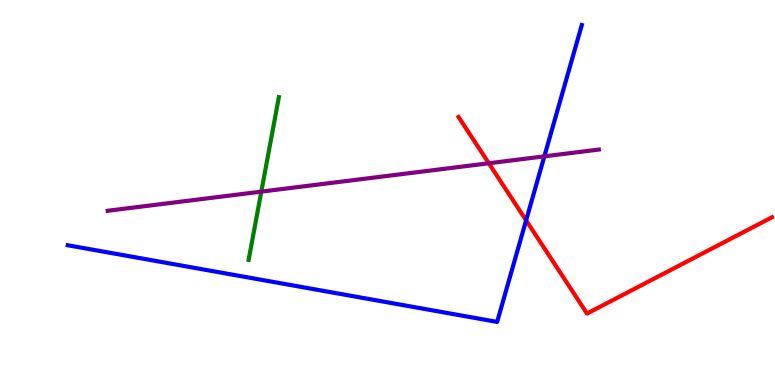[{'lines': ['blue', 'red'], 'intersections': [{'x': 6.79, 'y': 4.28}]}, {'lines': ['green', 'red'], 'intersections': []}, {'lines': ['purple', 'red'], 'intersections': [{'x': 6.31, 'y': 5.76}]}, {'lines': ['blue', 'green'], 'intersections': []}, {'lines': ['blue', 'purple'], 'intersections': [{'x': 7.02, 'y': 5.94}]}, {'lines': ['green', 'purple'], 'intersections': [{'x': 3.37, 'y': 5.02}]}]